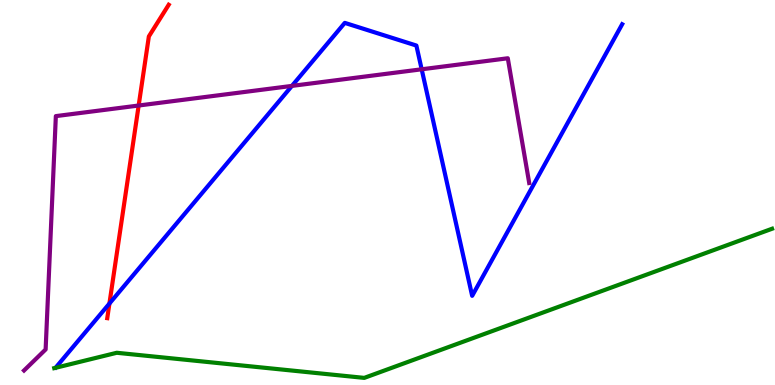[{'lines': ['blue', 'red'], 'intersections': [{'x': 1.41, 'y': 2.12}]}, {'lines': ['green', 'red'], 'intersections': []}, {'lines': ['purple', 'red'], 'intersections': [{'x': 1.79, 'y': 7.26}]}, {'lines': ['blue', 'green'], 'intersections': []}, {'lines': ['blue', 'purple'], 'intersections': [{'x': 3.77, 'y': 7.77}, {'x': 5.44, 'y': 8.2}]}, {'lines': ['green', 'purple'], 'intersections': []}]